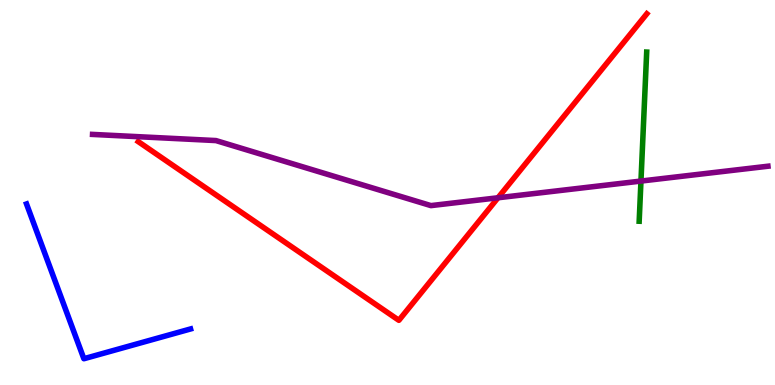[{'lines': ['blue', 'red'], 'intersections': []}, {'lines': ['green', 'red'], 'intersections': []}, {'lines': ['purple', 'red'], 'intersections': [{'x': 6.43, 'y': 4.86}]}, {'lines': ['blue', 'green'], 'intersections': []}, {'lines': ['blue', 'purple'], 'intersections': []}, {'lines': ['green', 'purple'], 'intersections': [{'x': 8.27, 'y': 5.3}]}]